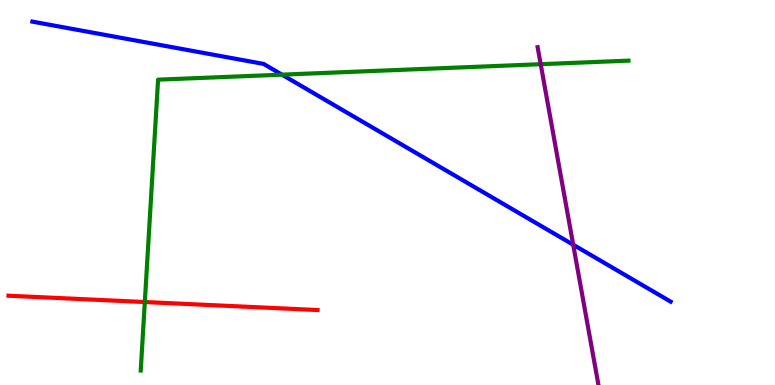[{'lines': ['blue', 'red'], 'intersections': []}, {'lines': ['green', 'red'], 'intersections': [{'x': 1.87, 'y': 2.16}]}, {'lines': ['purple', 'red'], 'intersections': []}, {'lines': ['blue', 'green'], 'intersections': [{'x': 3.64, 'y': 8.06}]}, {'lines': ['blue', 'purple'], 'intersections': [{'x': 7.4, 'y': 3.64}]}, {'lines': ['green', 'purple'], 'intersections': [{'x': 6.98, 'y': 8.33}]}]